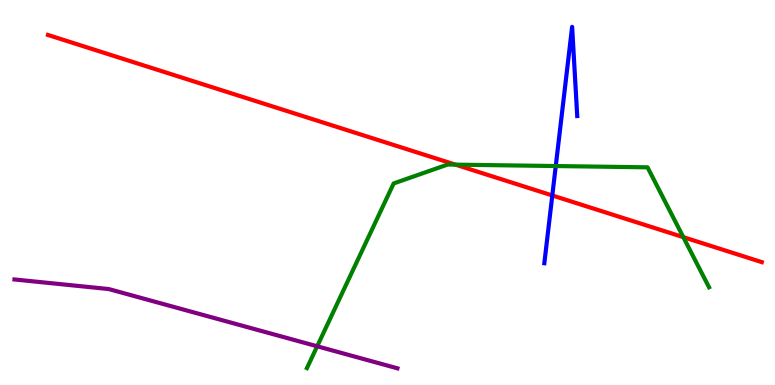[{'lines': ['blue', 'red'], 'intersections': [{'x': 7.13, 'y': 4.92}]}, {'lines': ['green', 'red'], 'intersections': [{'x': 5.88, 'y': 5.72}, {'x': 8.82, 'y': 3.84}]}, {'lines': ['purple', 'red'], 'intersections': []}, {'lines': ['blue', 'green'], 'intersections': [{'x': 7.17, 'y': 5.69}]}, {'lines': ['blue', 'purple'], 'intersections': []}, {'lines': ['green', 'purple'], 'intersections': [{'x': 4.09, 'y': 1.01}]}]